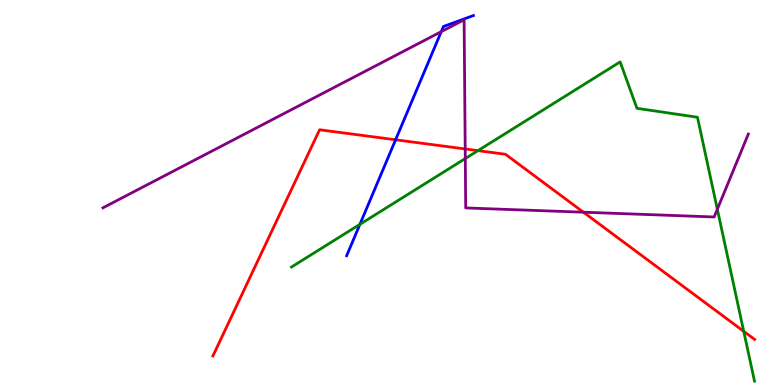[{'lines': ['blue', 'red'], 'intersections': [{'x': 5.1, 'y': 6.37}]}, {'lines': ['green', 'red'], 'intersections': [{'x': 6.17, 'y': 6.09}, {'x': 9.6, 'y': 1.39}]}, {'lines': ['purple', 'red'], 'intersections': [{'x': 6.0, 'y': 6.13}, {'x': 7.53, 'y': 4.49}]}, {'lines': ['blue', 'green'], 'intersections': [{'x': 4.64, 'y': 4.17}]}, {'lines': ['blue', 'purple'], 'intersections': [{'x': 5.69, 'y': 9.18}]}, {'lines': ['green', 'purple'], 'intersections': [{'x': 6.0, 'y': 5.88}, {'x': 9.26, 'y': 4.57}]}]